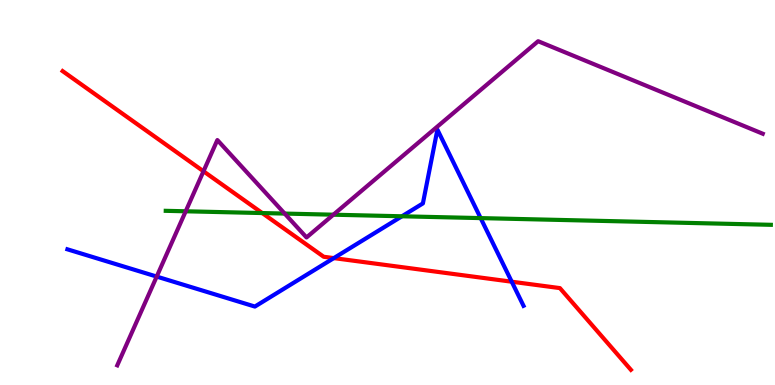[{'lines': ['blue', 'red'], 'intersections': [{'x': 4.31, 'y': 3.3}, {'x': 6.6, 'y': 2.68}]}, {'lines': ['green', 'red'], 'intersections': [{'x': 3.38, 'y': 4.47}]}, {'lines': ['purple', 'red'], 'intersections': [{'x': 2.63, 'y': 5.55}]}, {'lines': ['blue', 'green'], 'intersections': [{'x': 5.19, 'y': 4.38}, {'x': 6.2, 'y': 4.33}]}, {'lines': ['blue', 'purple'], 'intersections': [{'x': 2.02, 'y': 2.82}]}, {'lines': ['green', 'purple'], 'intersections': [{'x': 2.4, 'y': 4.51}, {'x': 3.67, 'y': 4.45}, {'x': 4.3, 'y': 4.42}]}]